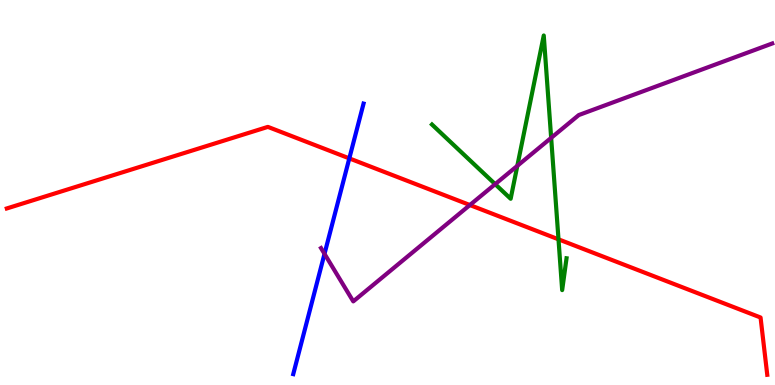[{'lines': ['blue', 'red'], 'intersections': [{'x': 4.51, 'y': 5.89}]}, {'lines': ['green', 'red'], 'intersections': [{'x': 7.21, 'y': 3.78}]}, {'lines': ['purple', 'red'], 'intersections': [{'x': 6.06, 'y': 4.67}]}, {'lines': ['blue', 'green'], 'intersections': []}, {'lines': ['blue', 'purple'], 'intersections': [{'x': 4.19, 'y': 3.41}]}, {'lines': ['green', 'purple'], 'intersections': [{'x': 6.39, 'y': 5.22}, {'x': 6.68, 'y': 5.69}, {'x': 7.11, 'y': 6.42}]}]